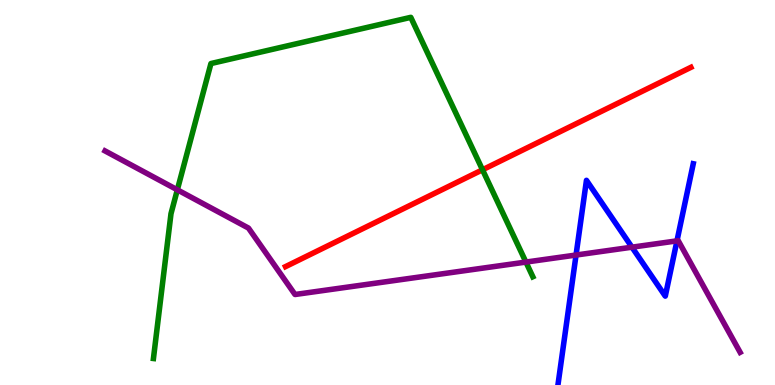[{'lines': ['blue', 'red'], 'intersections': []}, {'lines': ['green', 'red'], 'intersections': [{'x': 6.23, 'y': 5.59}]}, {'lines': ['purple', 'red'], 'intersections': []}, {'lines': ['blue', 'green'], 'intersections': []}, {'lines': ['blue', 'purple'], 'intersections': [{'x': 7.43, 'y': 3.38}, {'x': 8.15, 'y': 3.58}, {'x': 8.74, 'y': 3.74}]}, {'lines': ['green', 'purple'], 'intersections': [{'x': 2.29, 'y': 5.07}, {'x': 6.79, 'y': 3.19}]}]